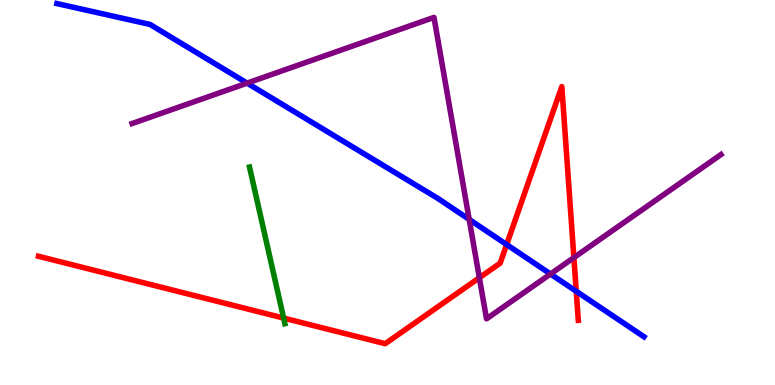[{'lines': ['blue', 'red'], 'intersections': [{'x': 6.54, 'y': 3.65}, {'x': 7.44, 'y': 2.43}]}, {'lines': ['green', 'red'], 'intersections': [{'x': 3.66, 'y': 1.74}]}, {'lines': ['purple', 'red'], 'intersections': [{'x': 6.19, 'y': 2.79}, {'x': 7.4, 'y': 3.31}]}, {'lines': ['blue', 'green'], 'intersections': []}, {'lines': ['blue', 'purple'], 'intersections': [{'x': 3.19, 'y': 7.84}, {'x': 6.05, 'y': 4.3}, {'x': 7.1, 'y': 2.88}]}, {'lines': ['green', 'purple'], 'intersections': []}]